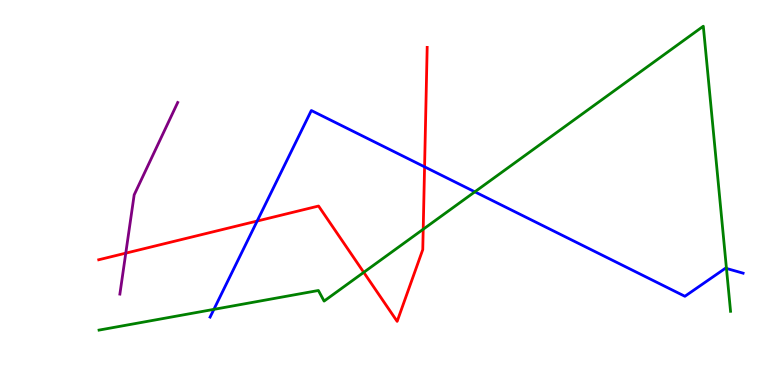[{'lines': ['blue', 'red'], 'intersections': [{'x': 3.32, 'y': 4.26}, {'x': 5.48, 'y': 5.67}]}, {'lines': ['green', 'red'], 'intersections': [{'x': 4.69, 'y': 2.93}, {'x': 5.46, 'y': 4.05}]}, {'lines': ['purple', 'red'], 'intersections': [{'x': 1.62, 'y': 3.42}]}, {'lines': ['blue', 'green'], 'intersections': [{'x': 2.76, 'y': 1.96}, {'x': 6.13, 'y': 5.02}, {'x': 9.37, 'y': 3.03}]}, {'lines': ['blue', 'purple'], 'intersections': []}, {'lines': ['green', 'purple'], 'intersections': []}]